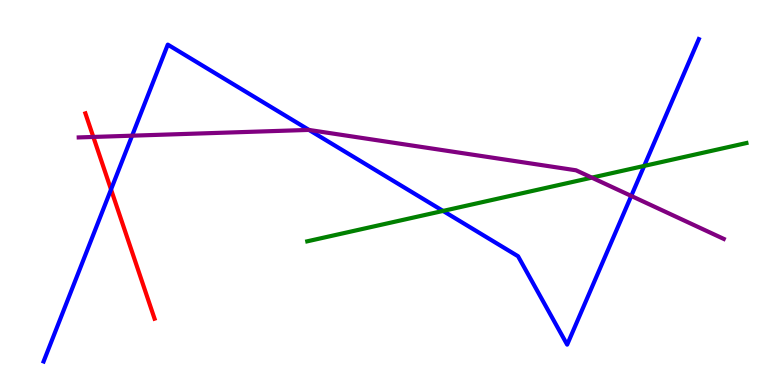[{'lines': ['blue', 'red'], 'intersections': [{'x': 1.43, 'y': 5.08}]}, {'lines': ['green', 'red'], 'intersections': []}, {'lines': ['purple', 'red'], 'intersections': [{'x': 1.2, 'y': 6.44}]}, {'lines': ['blue', 'green'], 'intersections': [{'x': 5.72, 'y': 4.52}, {'x': 8.31, 'y': 5.69}]}, {'lines': ['blue', 'purple'], 'intersections': [{'x': 1.7, 'y': 6.48}, {'x': 3.99, 'y': 6.62}, {'x': 8.15, 'y': 4.91}]}, {'lines': ['green', 'purple'], 'intersections': [{'x': 7.64, 'y': 5.39}]}]